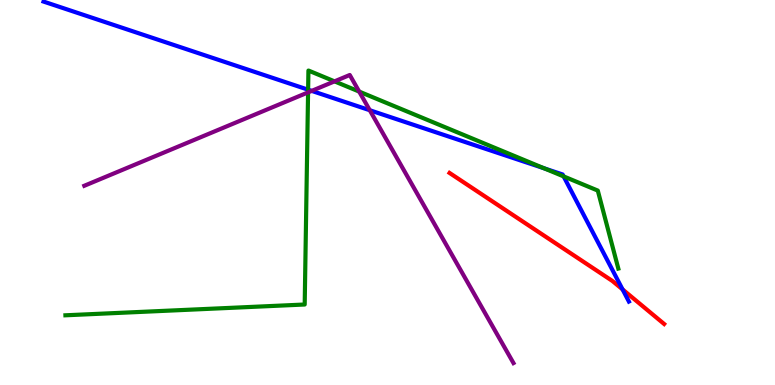[{'lines': ['blue', 'red'], 'intersections': [{'x': 8.03, 'y': 2.48}]}, {'lines': ['green', 'red'], 'intersections': []}, {'lines': ['purple', 'red'], 'intersections': []}, {'lines': ['blue', 'green'], 'intersections': [{'x': 3.98, 'y': 7.67}, {'x': 7.02, 'y': 5.63}, {'x': 7.27, 'y': 5.42}]}, {'lines': ['blue', 'purple'], 'intersections': [{'x': 4.02, 'y': 7.64}, {'x': 4.77, 'y': 7.14}]}, {'lines': ['green', 'purple'], 'intersections': [{'x': 3.98, 'y': 7.6}, {'x': 4.32, 'y': 7.89}, {'x': 4.63, 'y': 7.62}]}]